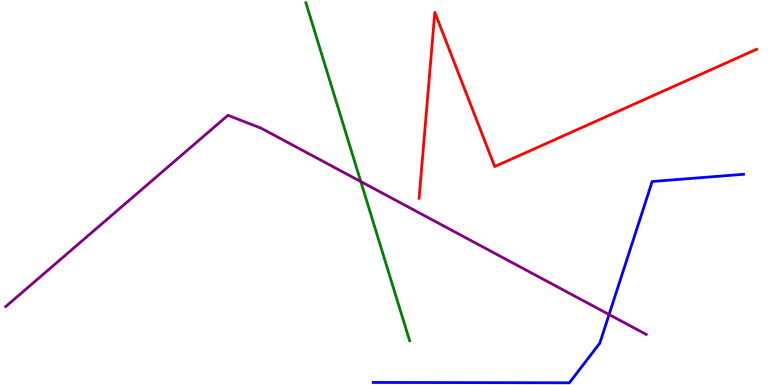[{'lines': ['blue', 'red'], 'intersections': []}, {'lines': ['green', 'red'], 'intersections': []}, {'lines': ['purple', 'red'], 'intersections': []}, {'lines': ['blue', 'green'], 'intersections': []}, {'lines': ['blue', 'purple'], 'intersections': [{'x': 7.86, 'y': 1.83}]}, {'lines': ['green', 'purple'], 'intersections': [{'x': 4.66, 'y': 5.28}]}]